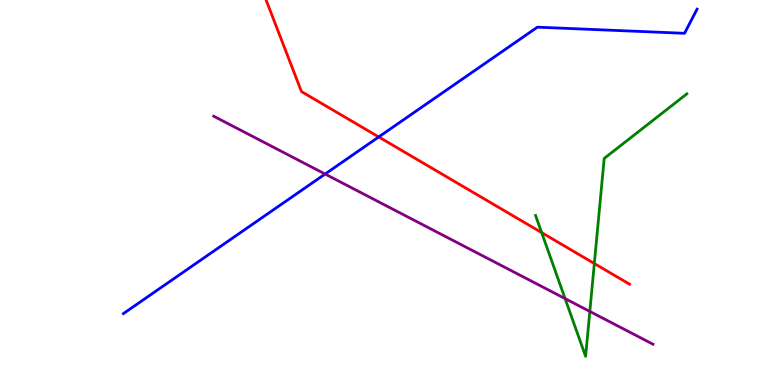[{'lines': ['blue', 'red'], 'intersections': [{'x': 4.89, 'y': 6.44}]}, {'lines': ['green', 'red'], 'intersections': [{'x': 6.99, 'y': 3.96}, {'x': 7.67, 'y': 3.16}]}, {'lines': ['purple', 'red'], 'intersections': []}, {'lines': ['blue', 'green'], 'intersections': []}, {'lines': ['blue', 'purple'], 'intersections': [{'x': 4.2, 'y': 5.48}]}, {'lines': ['green', 'purple'], 'intersections': [{'x': 7.29, 'y': 2.24}, {'x': 7.61, 'y': 1.91}]}]